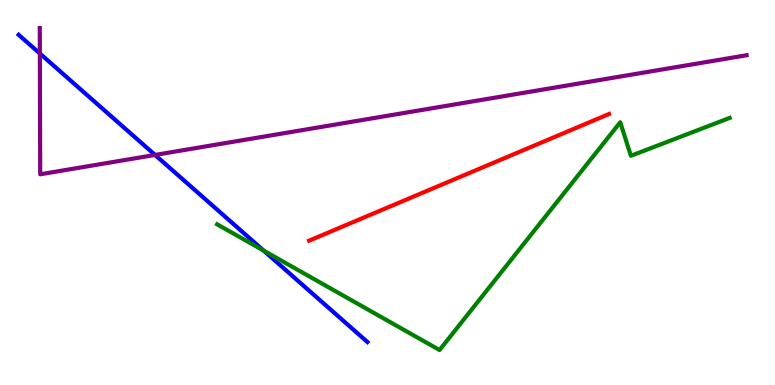[{'lines': ['blue', 'red'], 'intersections': []}, {'lines': ['green', 'red'], 'intersections': []}, {'lines': ['purple', 'red'], 'intersections': []}, {'lines': ['blue', 'green'], 'intersections': [{'x': 3.4, 'y': 3.49}]}, {'lines': ['blue', 'purple'], 'intersections': [{'x': 0.514, 'y': 8.61}, {'x': 2.0, 'y': 5.98}]}, {'lines': ['green', 'purple'], 'intersections': []}]